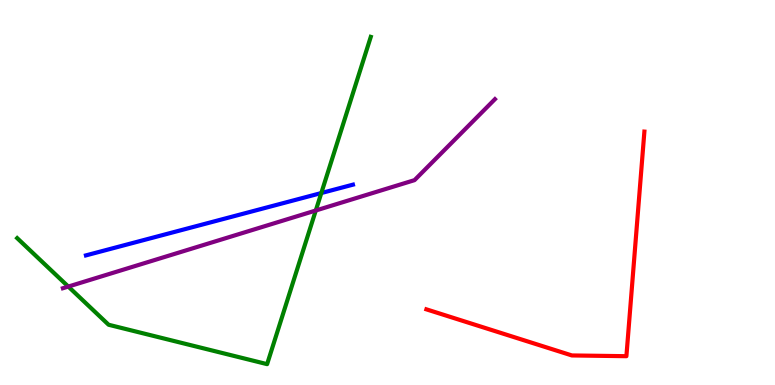[{'lines': ['blue', 'red'], 'intersections': []}, {'lines': ['green', 'red'], 'intersections': []}, {'lines': ['purple', 'red'], 'intersections': []}, {'lines': ['blue', 'green'], 'intersections': [{'x': 4.15, 'y': 4.99}]}, {'lines': ['blue', 'purple'], 'intersections': []}, {'lines': ['green', 'purple'], 'intersections': [{'x': 0.881, 'y': 2.56}, {'x': 4.07, 'y': 4.53}]}]